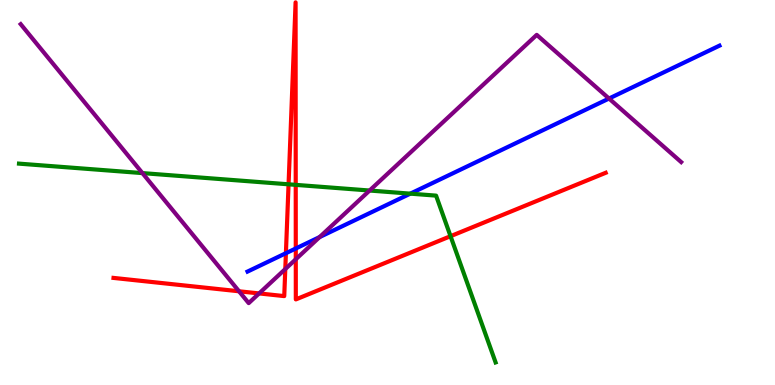[{'lines': ['blue', 'red'], 'intersections': [{'x': 3.69, 'y': 3.42}, {'x': 3.82, 'y': 3.55}]}, {'lines': ['green', 'red'], 'intersections': [{'x': 3.72, 'y': 5.21}, {'x': 3.82, 'y': 5.2}, {'x': 5.81, 'y': 3.87}]}, {'lines': ['purple', 'red'], 'intersections': [{'x': 3.08, 'y': 2.43}, {'x': 3.34, 'y': 2.38}, {'x': 3.68, 'y': 3.01}, {'x': 3.82, 'y': 3.27}]}, {'lines': ['blue', 'green'], 'intersections': [{'x': 5.29, 'y': 4.97}]}, {'lines': ['blue', 'purple'], 'intersections': [{'x': 4.12, 'y': 3.84}, {'x': 7.86, 'y': 7.44}]}, {'lines': ['green', 'purple'], 'intersections': [{'x': 1.84, 'y': 5.5}, {'x': 4.77, 'y': 5.05}]}]